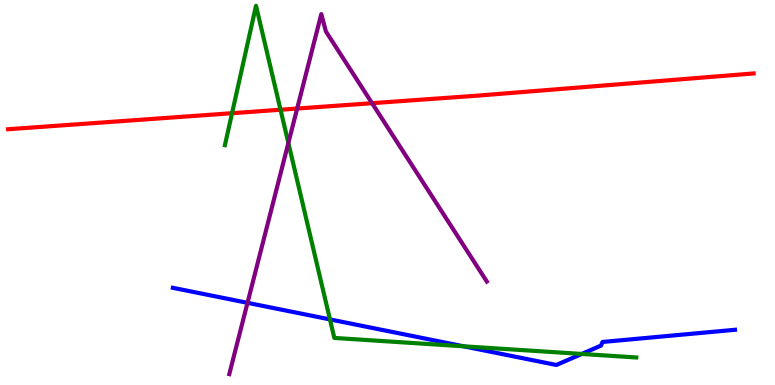[{'lines': ['blue', 'red'], 'intersections': []}, {'lines': ['green', 'red'], 'intersections': [{'x': 2.99, 'y': 7.06}, {'x': 3.62, 'y': 7.15}]}, {'lines': ['purple', 'red'], 'intersections': [{'x': 3.83, 'y': 7.18}, {'x': 4.8, 'y': 7.32}]}, {'lines': ['blue', 'green'], 'intersections': [{'x': 4.26, 'y': 1.7}, {'x': 5.98, 'y': 1.01}, {'x': 7.51, 'y': 0.807}]}, {'lines': ['blue', 'purple'], 'intersections': [{'x': 3.19, 'y': 2.13}]}, {'lines': ['green', 'purple'], 'intersections': [{'x': 3.72, 'y': 6.29}]}]